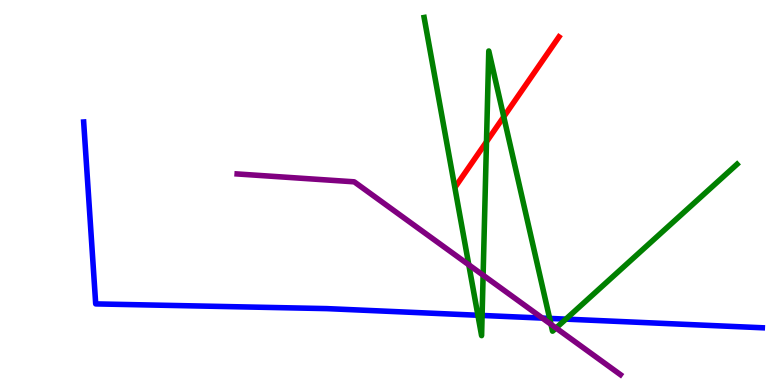[{'lines': ['blue', 'red'], 'intersections': []}, {'lines': ['green', 'red'], 'intersections': [{'x': 6.28, 'y': 6.32}, {'x': 6.5, 'y': 6.97}]}, {'lines': ['purple', 'red'], 'intersections': []}, {'lines': ['blue', 'green'], 'intersections': [{'x': 6.17, 'y': 1.81}, {'x': 6.22, 'y': 1.81}, {'x': 7.09, 'y': 1.73}, {'x': 7.3, 'y': 1.71}]}, {'lines': ['blue', 'purple'], 'intersections': [{'x': 7.0, 'y': 1.74}]}, {'lines': ['green', 'purple'], 'intersections': [{'x': 6.05, 'y': 3.12}, {'x': 6.23, 'y': 2.85}, {'x': 7.11, 'y': 1.57}, {'x': 7.17, 'y': 1.48}]}]